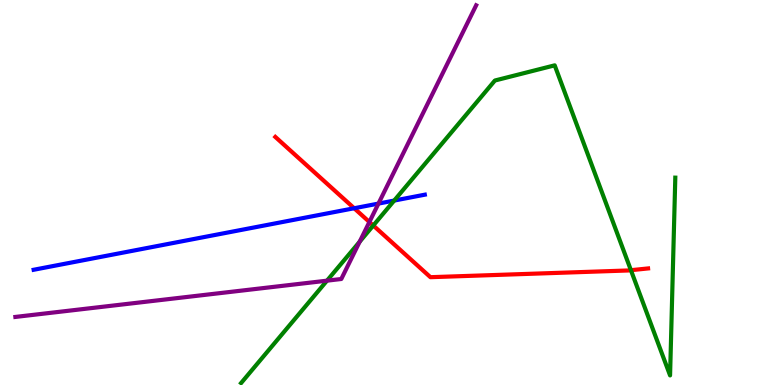[{'lines': ['blue', 'red'], 'intersections': [{'x': 4.57, 'y': 4.59}]}, {'lines': ['green', 'red'], 'intersections': [{'x': 4.82, 'y': 4.14}, {'x': 8.14, 'y': 2.98}]}, {'lines': ['purple', 'red'], 'intersections': [{'x': 4.77, 'y': 4.23}]}, {'lines': ['blue', 'green'], 'intersections': [{'x': 5.09, 'y': 4.79}]}, {'lines': ['blue', 'purple'], 'intersections': [{'x': 4.88, 'y': 4.71}]}, {'lines': ['green', 'purple'], 'intersections': [{'x': 4.22, 'y': 2.71}, {'x': 4.64, 'y': 3.72}]}]